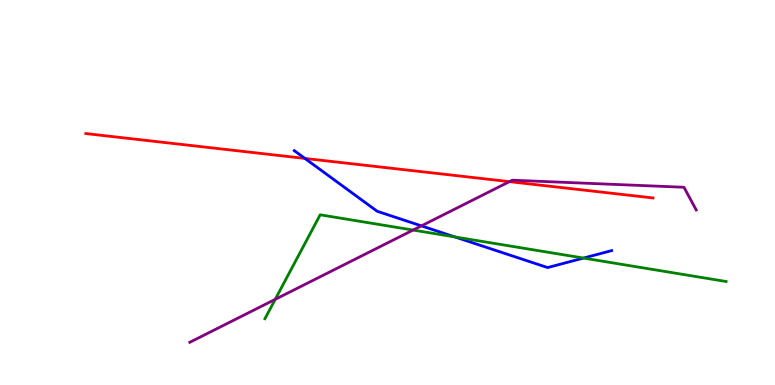[{'lines': ['blue', 'red'], 'intersections': [{'x': 3.93, 'y': 5.88}]}, {'lines': ['green', 'red'], 'intersections': []}, {'lines': ['purple', 'red'], 'intersections': [{'x': 6.57, 'y': 5.28}]}, {'lines': ['blue', 'green'], 'intersections': [{'x': 5.87, 'y': 3.85}, {'x': 7.53, 'y': 3.3}]}, {'lines': ['blue', 'purple'], 'intersections': [{'x': 5.44, 'y': 4.13}]}, {'lines': ['green', 'purple'], 'intersections': [{'x': 3.55, 'y': 2.22}, {'x': 5.33, 'y': 4.02}]}]